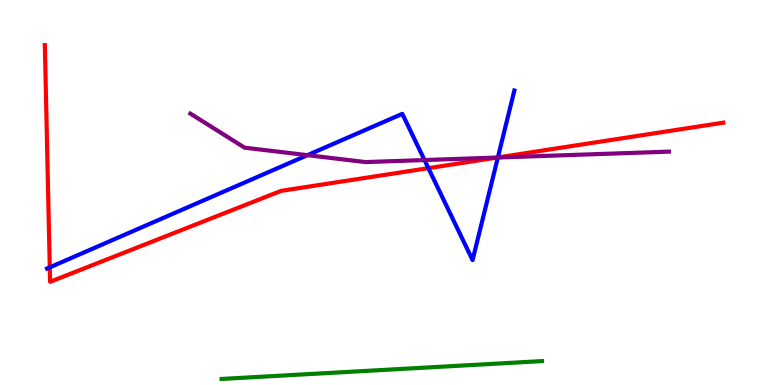[{'lines': ['blue', 'red'], 'intersections': [{'x': 0.642, 'y': 3.06}, {'x': 5.53, 'y': 5.63}, {'x': 6.42, 'y': 5.91}]}, {'lines': ['green', 'red'], 'intersections': []}, {'lines': ['purple', 'red'], 'intersections': [{'x': 6.42, 'y': 5.91}]}, {'lines': ['blue', 'green'], 'intersections': []}, {'lines': ['blue', 'purple'], 'intersections': [{'x': 3.97, 'y': 5.97}, {'x': 5.48, 'y': 5.84}, {'x': 6.42, 'y': 5.91}]}, {'lines': ['green', 'purple'], 'intersections': []}]